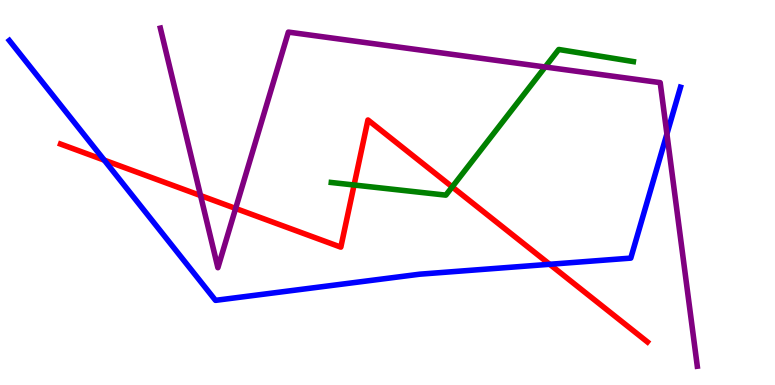[{'lines': ['blue', 'red'], 'intersections': [{'x': 1.35, 'y': 5.84}, {'x': 7.09, 'y': 3.14}]}, {'lines': ['green', 'red'], 'intersections': [{'x': 4.57, 'y': 5.19}, {'x': 5.84, 'y': 5.15}]}, {'lines': ['purple', 'red'], 'intersections': [{'x': 2.59, 'y': 4.92}, {'x': 3.04, 'y': 4.59}]}, {'lines': ['blue', 'green'], 'intersections': []}, {'lines': ['blue', 'purple'], 'intersections': [{'x': 8.61, 'y': 6.52}]}, {'lines': ['green', 'purple'], 'intersections': [{'x': 7.03, 'y': 8.26}]}]